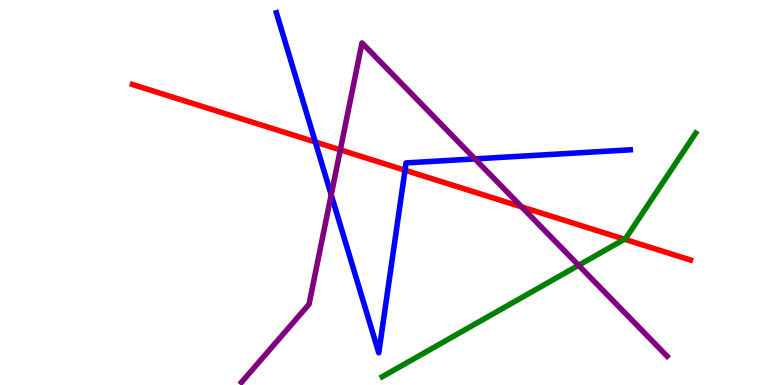[{'lines': ['blue', 'red'], 'intersections': [{'x': 4.07, 'y': 6.31}, {'x': 5.23, 'y': 5.58}]}, {'lines': ['green', 'red'], 'intersections': [{'x': 8.06, 'y': 3.79}]}, {'lines': ['purple', 'red'], 'intersections': [{'x': 4.39, 'y': 6.11}, {'x': 6.73, 'y': 4.63}]}, {'lines': ['blue', 'green'], 'intersections': []}, {'lines': ['blue', 'purple'], 'intersections': [{'x': 4.27, 'y': 4.94}, {'x': 6.13, 'y': 5.87}]}, {'lines': ['green', 'purple'], 'intersections': [{'x': 7.47, 'y': 3.11}]}]